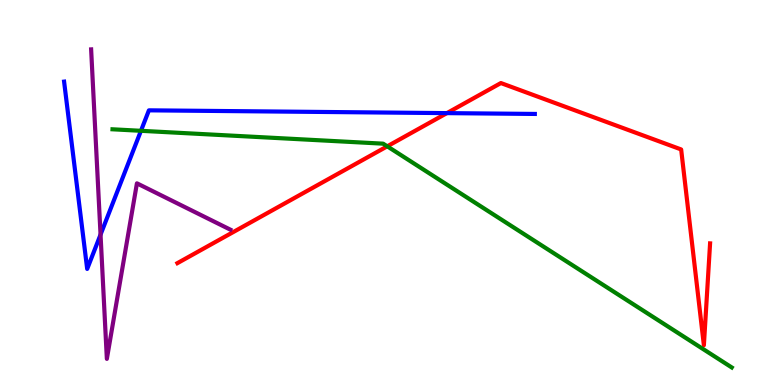[{'lines': ['blue', 'red'], 'intersections': [{'x': 5.77, 'y': 7.06}]}, {'lines': ['green', 'red'], 'intersections': [{'x': 5.0, 'y': 6.2}]}, {'lines': ['purple', 'red'], 'intersections': []}, {'lines': ['blue', 'green'], 'intersections': [{'x': 1.82, 'y': 6.6}]}, {'lines': ['blue', 'purple'], 'intersections': [{'x': 1.3, 'y': 3.91}]}, {'lines': ['green', 'purple'], 'intersections': []}]